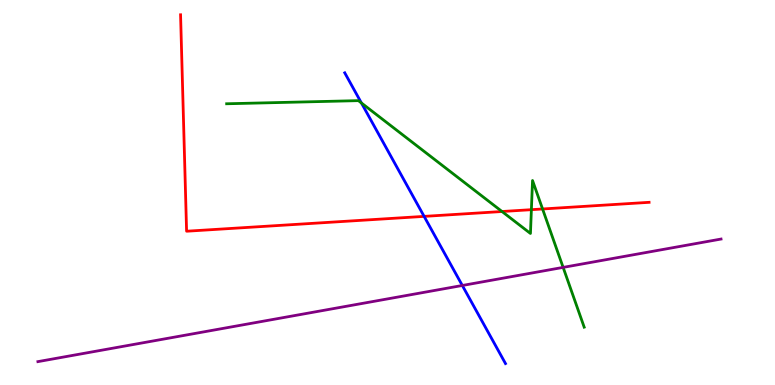[{'lines': ['blue', 'red'], 'intersections': [{'x': 5.47, 'y': 4.38}]}, {'lines': ['green', 'red'], 'intersections': [{'x': 6.48, 'y': 4.51}, {'x': 6.86, 'y': 4.55}, {'x': 7.0, 'y': 4.57}]}, {'lines': ['purple', 'red'], 'intersections': []}, {'lines': ['blue', 'green'], 'intersections': [{'x': 4.66, 'y': 7.32}]}, {'lines': ['blue', 'purple'], 'intersections': [{'x': 5.97, 'y': 2.59}]}, {'lines': ['green', 'purple'], 'intersections': [{'x': 7.27, 'y': 3.05}]}]